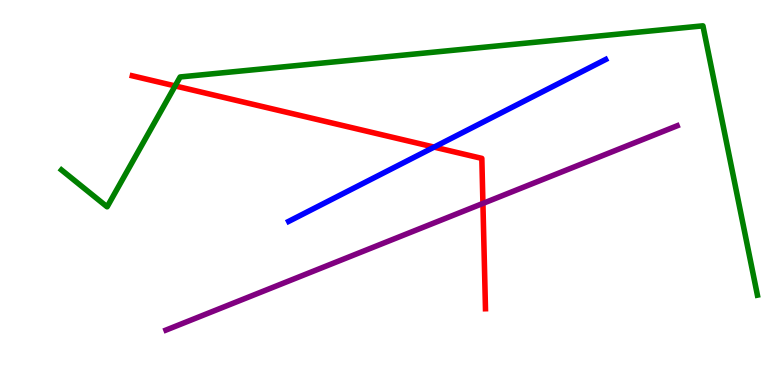[{'lines': ['blue', 'red'], 'intersections': [{'x': 5.6, 'y': 6.18}]}, {'lines': ['green', 'red'], 'intersections': [{'x': 2.26, 'y': 7.77}]}, {'lines': ['purple', 'red'], 'intersections': [{'x': 6.23, 'y': 4.72}]}, {'lines': ['blue', 'green'], 'intersections': []}, {'lines': ['blue', 'purple'], 'intersections': []}, {'lines': ['green', 'purple'], 'intersections': []}]